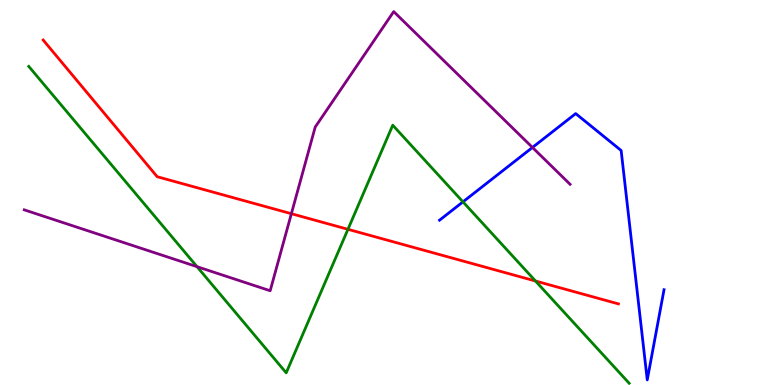[{'lines': ['blue', 'red'], 'intersections': []}, {'lines': ['green', 'red'], 'intersections': [{'x': 4.49, 'y': 4.04}, {'x': 6.91, 'y': 2.7}]}, {'lines': ['purple', 'red'], 'intersections': [{'x': 3.76, 'y': 4.45}]}, {'lines': ['blue', 'green'], 'intersections': [{'x': 5.97, 'y': 4.76}]}, {'lines': ['blue', 'purple'], 'intersections': [{'x': 6.87, 'y': 6.17}]}, {'lines': ['green', 'purple'], 'intersections': [{'x': 2.54, 'y': 3.07}]}]